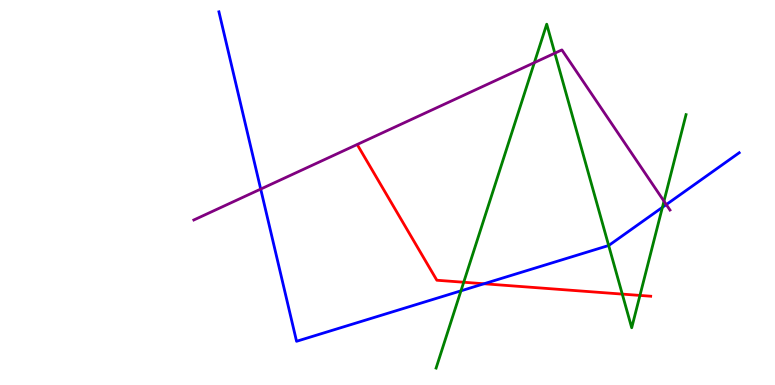[{'lines': ['blue', 'red'], 'intersections': [{'x': 6.24, 'y': 2.63}]}, {'lines': ['green', 'red'], 'intersections': [{'x': 5.98, 'y': 2.67}, {'x': 8.03, 'y': 2.36}, {'x': 8.26, 'y': 2.33}]}, {'lines': ['purple', 'red'], 'intersections': []}, {'lines': ['blue', 'green'], 'intersections': [{'x': 5.95, 'y': 2.45}, {'x': 7.85, 'y': 3.62}, {'x': 8.55, 'y': 4.61}]}, {'lines': ['blue', 'purple'], 'intersections': [{'x': 3.36, 'y': 5.09}, {'x': 8.6, 'y': 4.69}]}, {'lines': ['green', 'purple'], 'intersections': [{'x': 6.89, 'y': 8.37}, {'x': 7.16, 'y': 8.62}, {'x': 8.57, 'y': 4.78}]}]